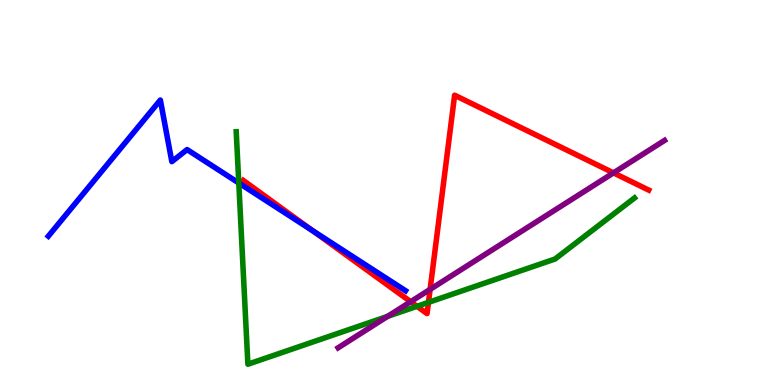[{'lines': ['blue', 'red'], 'intersections': [{'x': 4.03, 'y': 4.01}]}, {'lines': ['green', 'red'], 'intersections': [{'x': 5.38, 'y': 2.04}, {'x': 5.53, 'y': 2.15}]}, {'lines': ['purple', 'red'], 'intersections': [{'x': 5.3, 'y': 2.16}, {'x': 5.55, 'y': 2.48}, {'x': 7.92, 'y': 5.51}]}, {'lines': ['blue', 'green'], 'intersections': [{'x': 3.08, 'y': 5.25}]}, {'lines': ['blue', 'purple'], 'intersections': []}, {'lines': ['green', 'purple'], 'intersections': [{'x': 5.0, 'y': 1.78}]}]